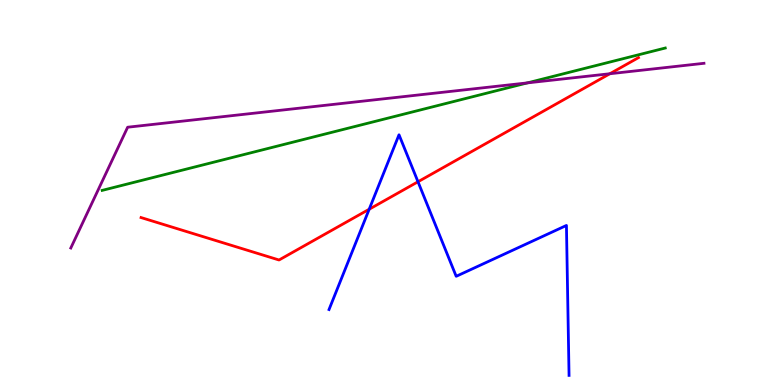[{'lines': ['blue', 'red'], 'intersections': [{'x': 4.76, 'y': 4.57}, {'x': 5.39, 'y': 5.28}]}, {'lines': ['green', 'red'], 'intersections': []}, {'lines': ['purple', 'red'], 'intersections': [{'x': 7.87, 'y': 8.08}]}, {'lines': ['blue', 'green'], 'intersections': []}, {'lines': ['blue', 'purple'], 'intersections': []}, {'lines': ['green', 'purple'], 'intersections': [{'x': 6.81, 'y': 7.85}]}]